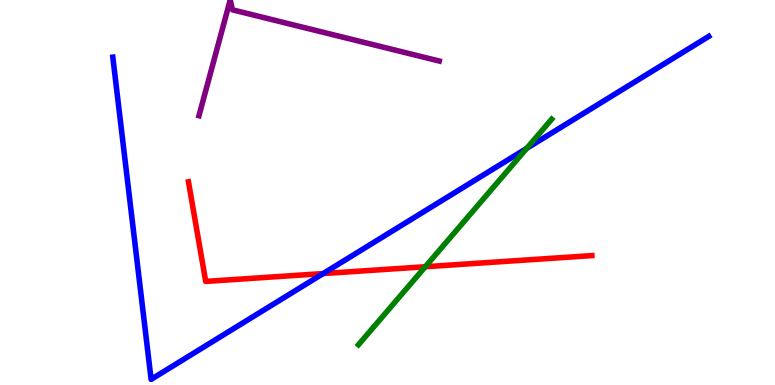[{'lines': ['blue', 'red'], 'intersections': [{'x': 4.17, 'y': 2.89}]}, {'lines': ['green', 'red'], 'intersections': [{'x': 5.49, 'y': 3.07}]}, {'lines': ['purple', 'red'], 'intersections': []}, {'lines': ['blue', 'green'], 'intersections': [{'x': 6.8, 'y': 6.15}]}, {'lines': ['blue', 'purple'], 'intersections': []}, {'lines': ['green', 'purple'], 'intersections': []}]